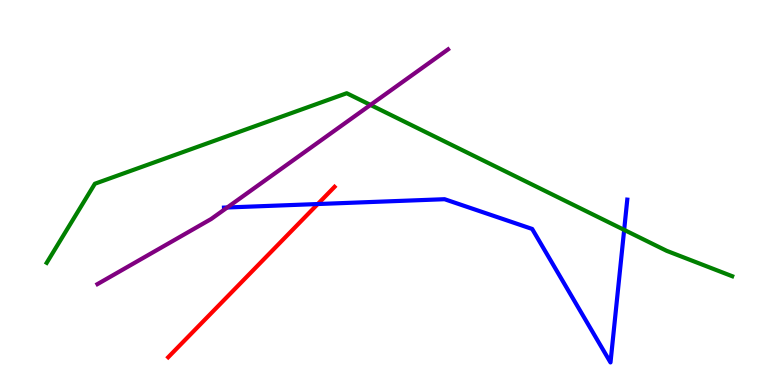[{'lines': ['blue', 'red'], 'intersections': [{'x': 4.1, 'y': 4.7}]}, {'lines': ['green', 'red'], 'intersections': []}, {'lines': ['purple', 'red'], 'intersections': []}, {'lines': ['blue', 'green'], 'intersections': [{'x': 8.05, 'y': 4.03}]}, {'lines': ['blue', 'purple'], 'intersections': [{'x': 2.93, 'y': 4.61}]}, {'lines': ['green', 'purple'], 'intersections': [{'x': 4.78, 'y': 7.27}]}]